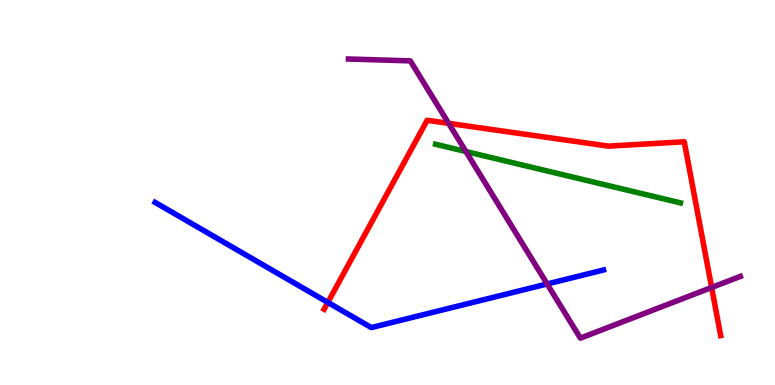[{'lines': ['blue', 'red'], 'intersections': [{'x': 4.23, 'y': 2.15}]}, {'lines': ['green', 'red'], 'intersections': []}, {'lines': ['purple', 'red'], 'intersections': [{'x': 5.79, 'y': 6.8}, {'x': 9.18, 'y': 2.53}]}, {'lines': ['blue', 'green'], 'intersections': []}, {'lines': ['blue', 'purple'], 'intersections': [{'x': 7.06, 'y': 2.62}]}, {'lines': ['green', 'purple'], 'intersections': [{'x': 6.01, 'y': 6.06}]}]